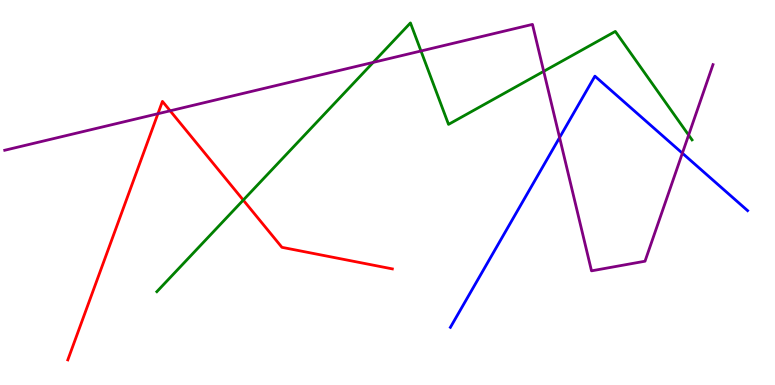[{'lines': ['blue', 'red'], 'intersections': []}, {'lines': ['green', 'red'], 'intersections': [{'x': 3.14, 'y': 4.8}]}, {'lines': ['purple', 'red'], 'intersections': [{'x': 2.04, 'y': 7.05}, {'x': 2.2, 'y': 7.12}]}, {'lines': ['blue', 'green'], 'intersections': []}, {'lines': ['blue', 'purple'], 'intersections': [{'x': 7.22, 'y': 6.43}, {'x': 8.8, 'y': 6.02}]}, {'lines': ['green', 'purple'], 'intersections': [{'x': 4.82, 'y': 8.38}, {'x': 5.43, 'y': 8.68}, {'x': 7.02, 'y': 8.15}, {'x': 8.89, 'y': 6.49}]}]